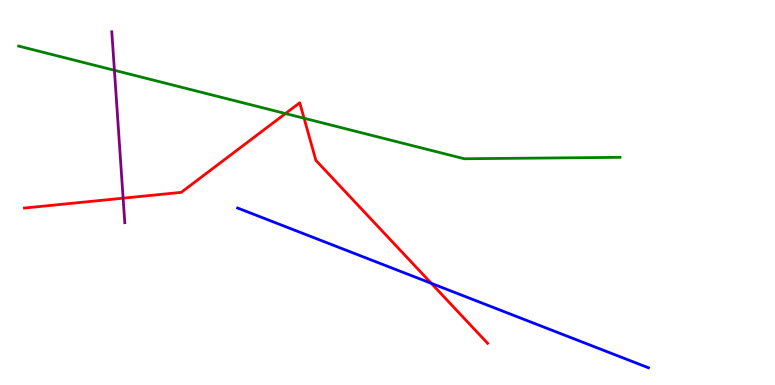[{'lines': ['blue', 'red'], 'intersections': [{'x': 5.57, 'y': 2.64}]}, {'lines': ['green', 'red'], 'intersections': [{'x': 3.68, 'y': 7.05}, {'x': 3.92, 'y': 6.93}]}, {'lines': ['purple', 'red'], 'intersections': [{'x': 1.59, 'y': 4.85}]}, {'lines': ['blue', 'green'], 'intersections': []}, {'lines': ['blue', 'purple'], 'intersections': []}, {'lines': ['green', 'purple'], 'intersections': [{'x': 1.48, 'y': 8.17}]}]